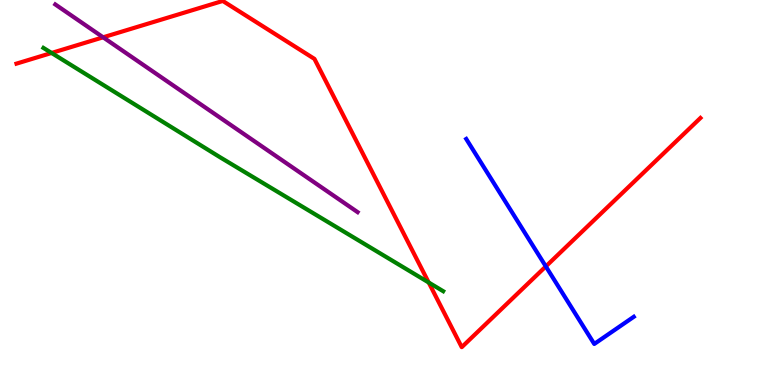[{'lines': ['blue', 'red'], 'intersections': [{'x': 7.04, 'y': 3.08}]}, {'lines': ['green', 'red'], 'intersections': [{'x': 0.666, 'y': 8.62}, {'x': 5.53, 'y': 2.66}]}, {'lines': ['purple', 'red'], 'intersections': [{'x': 1.33, 'y': 9.03}]}, {'lines': ['blue', 'green'], 'intersections': []}, {'lines': ['blue', 'purple'], 'intersections': []}, {'lines': ['green', 'purple'], 'intersections': []}]